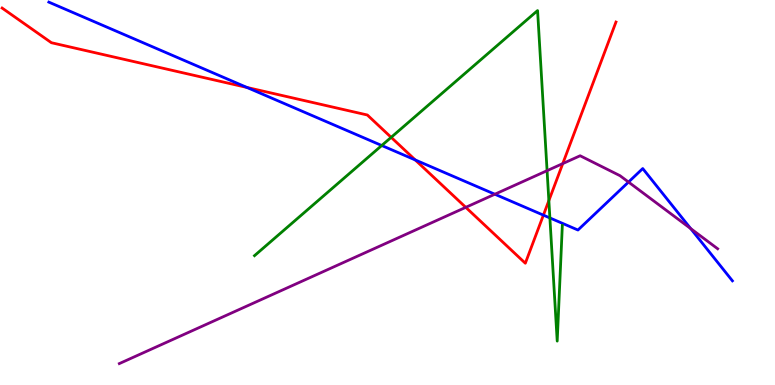[{'lines': ['blue', 'red'], 'intersections': [{'x': 3.19, 'y': 7.73}, {'x': 5.36, 'y': 5.85}, {'x': 7.01, 'y': 4.41}]}, {'lines': ['green', 'red'], 'intersections': [{'x': 5.05, 'y': 6.43}, {'x': 7.08, 'y': 4.79}]}, {'lines': ['purple', 'red'], 'intersections': [{'x': 6.01, 'y': 4.61}, {'x': 7.26, 'y': 5.75}]}, {'lines': ['blue', 'green'], 'intersections': [{'x': 4.93, 'y': 6.22}, {'x': 7.1, 'y': 4.34}]}, {'lines': ['blue', 'purple'], 'intersections': [{'x': 6.39, 'y': 4.96}, {'x': 8.11, 'y': 5.27}, {'x': 8.91, 'y': 4.06}]}, {'lines': ['green', 'purple'], 'intersections': [{'x': 7.06, 'y': 5.57}]}]